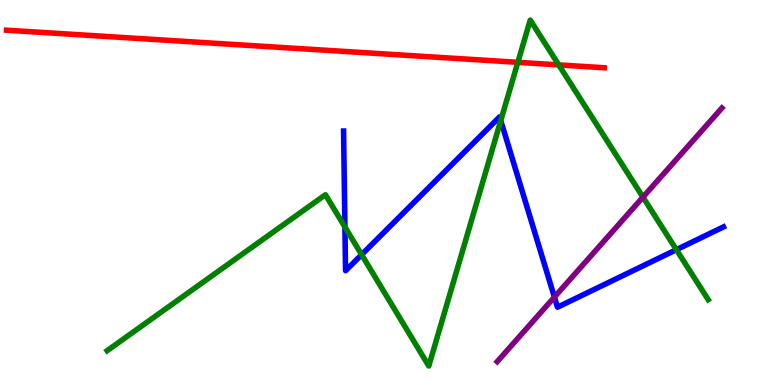[{'lines': ['blue', 'red'], 'intersections': []}, {'lines': ['green', 'red'], 'intersections': [{'x': 6.68, 'y': 8.38}, {'x': 7.21, 'y': 8.31}]}, {'lines': ['purple', 'red'], 'intersections': []}, {'lines': ['blue', 'green'], 'intersections': [{'x': 4.45, 'y': 4.1}, {'x': 4.67, 'y': 3.39}, {'x': 6.46, 'y': 6.87}, {'x': 8.73, 'y': 3.51}]}, {'lines': ['blue', 'purple'], 'intersections': [{'x': 7.15, 'y': 2.28}]}, {'lines': ['green', 'purple'], 'intersections': [{'x': 8.3, 'y': 4.88}]}]